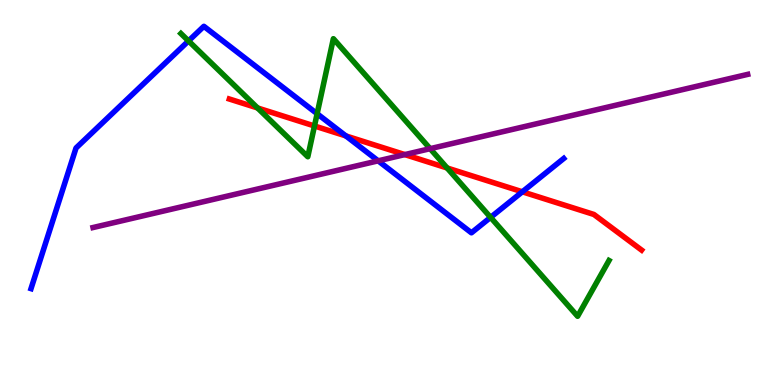[{'lines': ['blue', 'red'], 'intersections': [{'x': 4.46, 'y': 6.47}, {'x': 6.74, 'y': 5.02}]}, {'lines': ['green', 'red'], 'intersections': [{'x': 3.32, 'y': 7.2}, {'x': 4.06, 'y': 6.73}, {'x': 5.77, 'y': 5.64}]}, {'lines': ['purple', 'red'], 'intersections': [{'x': 5.22, 'y': 5.98}]}, {'lines': ['blue', 'green'], 'intersections': [{'x': 2.43, 'y': 8.94}, {'x': 4.09, 'y': 7.05}, {'x': 6.33, 'y': 4.35}]}, {'lines': ['blue', 'purple'], 'intersections': [{'x': 4.88, 'y': 5.82}]}, {'lines': ['green', 'purple'], 'intersections': [{'x': 5.55, 'y': 6.14}]}]